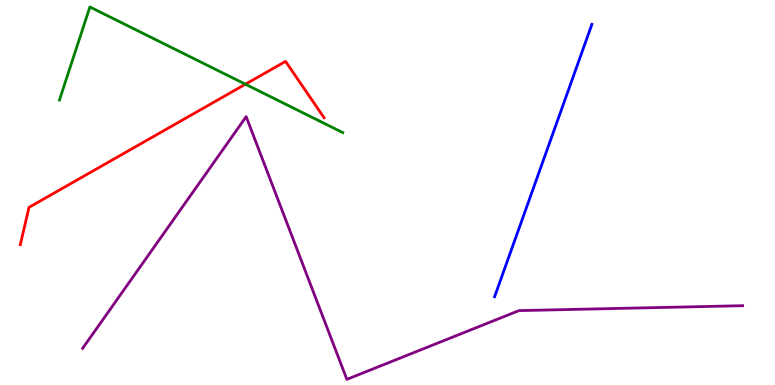[{'lines': ['blue', 'red'], 'intersections': []}, {'lines': ['green', 'red'], 'intersections': [{'x': 3.17, 'y': 7.81}]}, {'lines': ['purple', 'red'], 'intersections': []}, {'lines': ['blue', 'green'], 'intersections': []}, {'lines': ['blue', 'purple'], 'intersections': []}, {'lines': ['green', 'purple'], 'intersections': []}]